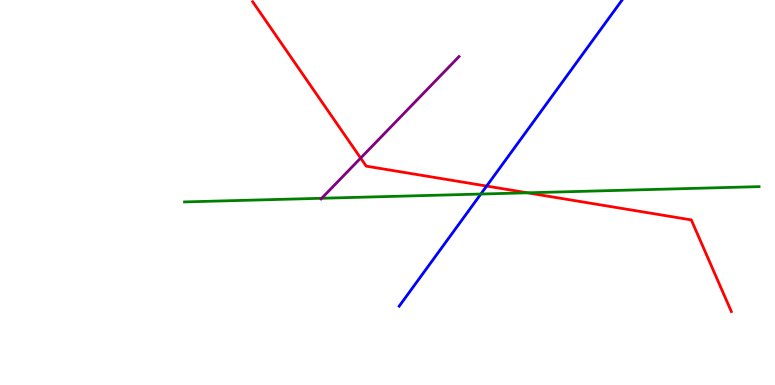[{'lines': ['blue', 'red'], 'intersections': [{'x': 6.28, 'y': 5.17}]}, {'lines': ['green', 'red'], 'intersections': [{'x': 6.81, 'y': 4.99}]}, {'lines': ['purple', 'red'], 'intersections': [{'x': 4.65, 'y': 5.89}]}, {'lines': ['blue', 'green'], 'intersections': [{'x': 6.2, 'y': 4.96}]}, {'lines': ['blue', 'purple'], 'intersections': []}, {'lines': ['green', 'purple'], 'intersections': [{'x': 4.15, 'y': 4.85}]}]